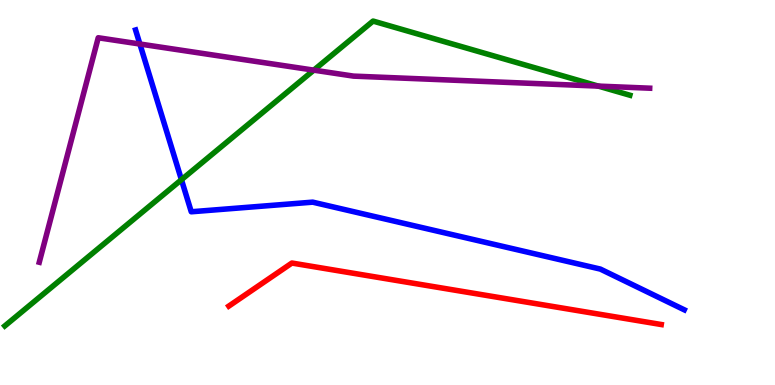[{'lines': ['blue', 'red'], 'intersections': []}, {'lines': ['green', 'red'], 'intersections': []}, {'lines': ['purple', 'red'], 'intersections': []}, {'lines': ['blue', 'green'], 'intersections': [{'x': 2.34, 'y': 5.33}]}, {'lines': ['blue', 'purple'], 'intersections': [{'x': 1.8, 'y': 8.86}]}, {'lines': ['green', 'purple'], 'intersections': [{'x': 4.05, 'y': 8.18}, {'x': 7.72, 'y': 7.76}]}]